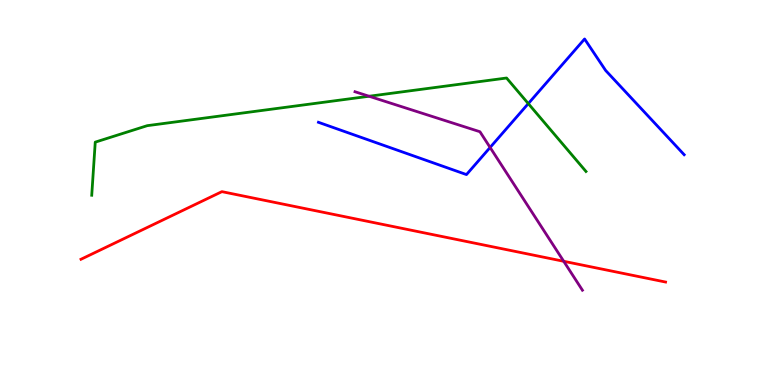[{'lines': ['blue', 'red'], 'intersections': []}, {'lines': ['green', 'red'], 'intersections': []}, {'lines': ['purple', 'red'], 'intersections': [{'x': 7.27, 'y': 3.21}]}, {'lines': ['blue', 'green'], 'intersections': [{'x': 6.82, 'y': 7.31}]}, {'lines': ['blue', 'purple'], 'intersections': [{'x': 6.32, 'y': 6.17}]}, {'lines': ['green', 'purple'], 'intersections': [{'x': 4.76, 'y': 7.5}]}]